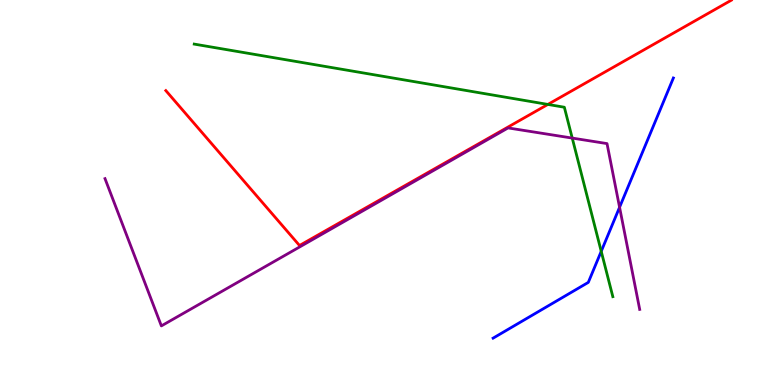[{'lines': ['blue', 'red'], 'intersections': []}, {'lines': ['green', 'red'], 'intersections': [{'x': 7.07, 'y': 7.29}]}, {'lines': ['purple', 'red'], 'intersections': []}, {'lines': ['blue', 'green'], 'intersections': [{'x': 7.76, 'y': 3.47}]}, {'lines': ['blue', 'purple'], 'intersections': [{'x': 7.99, 'y': 4.62}]}, {'lines': ['green', 'purple'], 'intersections': [{'x': 7.38, 'y': 6.41}]}]